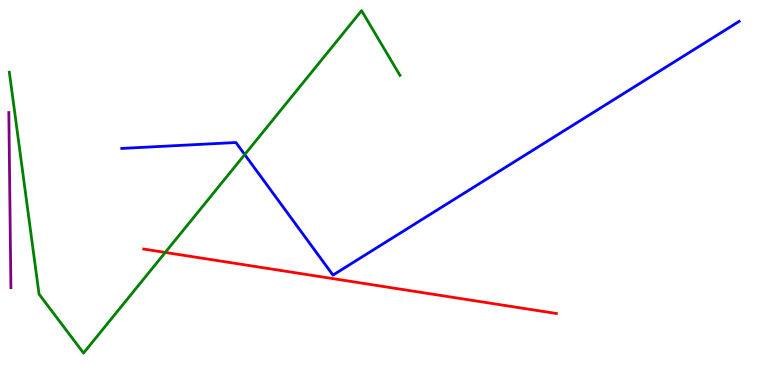[{'lines': ['blue', 'red'], 'intersections': []}, {'lines': ['green', 'red'], 'intersections': [{'x': 2.13, 'y': 3.44}]}, {'lines': ['purple', 'red'], 'intersections': []}, {'lines': ['blue', 'green'], 'intersections': [{'x': 3.16, 'y': 5.99}]}, {'lines': ['blue', 'purple'], 'intersections': []}, {'lines': ['green', 'purple'], 'intersections': []}]